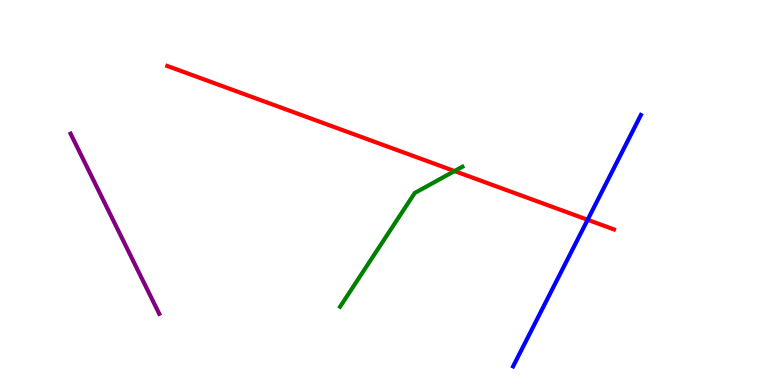[{'lines': ['blue', 'red'], 'intersections': [{'x': 7.58, 'y': 4.29}]}, {'lines': ['green', 'red'], 'intersections': [{'x': 5.86, 'y': 5.56}]}, {'lines': ['purple', 'red'], 'intersections': []}, {'lines': ['blue', 'green'], 'intersections': []}, {'lines': ['blue', 'purple'], 'intersections': []}, {'lines': ['green', 'purple'], 'intersections': []}]